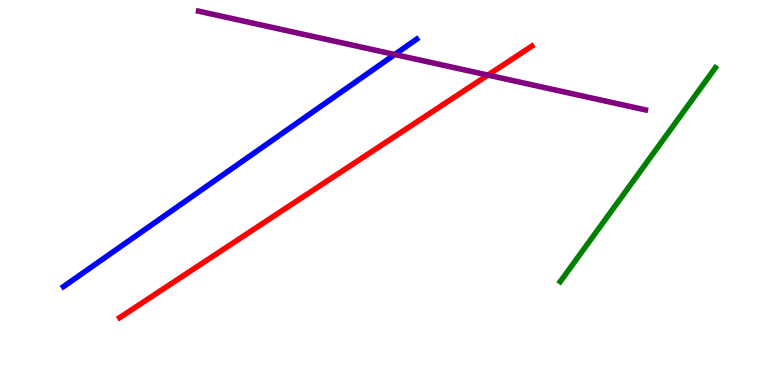[{'lines': ['blue', 'red'], 'intersections': []}, {'lines': ['green', 'red'], 'intersections': []}, {'lines': ['purple', 'red'], 'intersections': [{'x': 6.3, 'y': 8.05}]}, {'lines': ['blue', 'green'], 'intersections': []}, {'lines': ['blue', 'purple'], 'intersections': [{'x': 5.09, 'y': 8.58}]}, {'lines': ['green', 'purple'], 'intersections': []}]